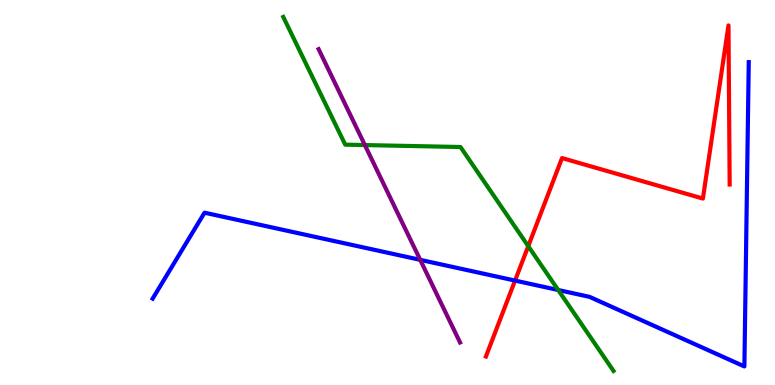[{'lines': ['blue', 'red'], 'intersections': [{'x': 6.65, 'y': 2.71}]}, {'lines': ['green', 'red'], 'intersections': [{'x': 6.82, 'y': 3.61}]}, {'lines': ['purple', 'red'], 'intersections': []}, {'lines': ['blue', 'green'], 'intersections': [{'x': 7.2, 'y': 2.47}]}, {'lines': ['blue', 'purple'], 'intersections': [{'x': 5.42, 'y': 3.25}]}, {'lines': ['green', 'purple'], 'intersections': [{'x': 4.71, 'y': 6.23}]}]